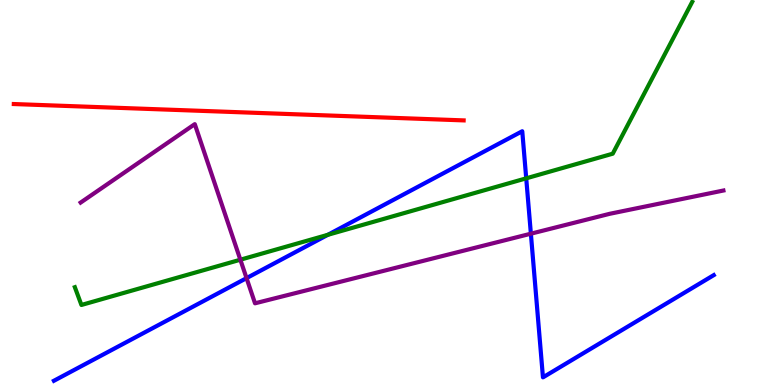[{'lines': ['blue', 'red'], 'intersections': []}, {'lines': ['green', 'red'], 'intersections': []}, {'lines': ['purple', 'red'], 'intersections': []}, {'lines': ['blue', 'green'], 'intersections': [{'x': 4.23, 'y': 3.9}, {'x': 6.79, 'y': 5.37}]}, {'lines': ['blue', 'purple'], 'intersections': [{'x': 3.18, 'y': 2.78}, {'x': 6.85, 'y': 3.93}]}, {'lines': ['green', 'purple'], 'intersections': [{'x': 3.1, 'y': 3.25}]}]